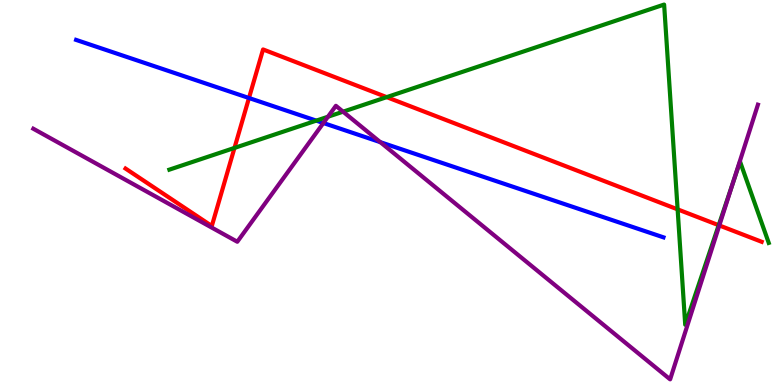[{'lines': ['blue', 'red'], 'intersections': [{'x': 3.21, 'y': 7.45}]}, {'lines': ['green', 'red'], 'intersections': [{'x': 3.03, 'y': 6.16}, {'x': 4.99, 'y': 7.48}, {'x': 8.74, 'y': 4.56}, {'x': 9.27, 'y': 4.15}]}, {'lines': ['purple', 'red'], 'intersections': [{'x': 9.28, 'y': 4.14}]}, {'lines': ['blue', 'green'], 'intersections': [{'x': 4.08, 'y': 6.87}]}, {'lines': ['blue', 'purple'], 'intersections': [{'x': 4.17, 'y': 6.8}, {'x': 4.91, 'y': 6.31}]}, {'lines': ['green', 'purple'], 'intersections': [{'x': 4.23, 'y': 6.97}, {'x': 4.43, 'y': 7.1}, {'x': 9.46, 'y': 5.25}]}]